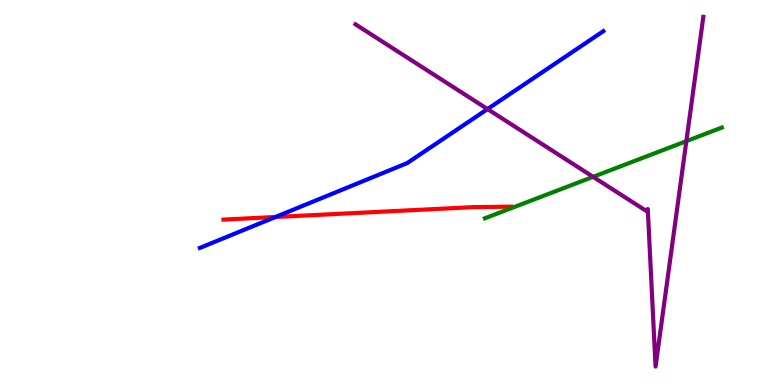[{'lines': ['blue', 'red'], 'intersections': [{'x': 3.55, 'y': 4.36}]}, {'lines': ['green', 'red'], 'intersections': []}, {'lines': ['purple', 'red'], 'intersections': []}, {'lines': ['blue', 'green'], 'intersections': []}, {'lines': ['blue', 'purple'], 'intersections': [{'x': 6.29, 'y': 7.17}]}, {'lines': ['green', 'purple'], 'intersections': [{'x': 7.65, 'y': 5.41}, {'x': 8.86, 'y': 6.33}]}]